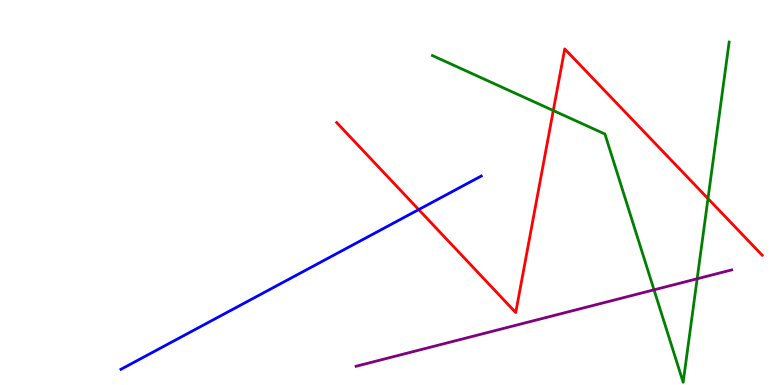[{'lines': ['blue', 'red'], 'intersections': [{'x': 5.4, 'y': 4.56}]}, {'lines': ['green', 'red'], 'intersections': [{'x': 7.14, 'y': 7.13}, {'x': 9.14, 'y': 4.84}]}, {'lines': ['purple', 'red'], 'intersections': []}, {'lines': ['blue', 'green'], 'intersections': []}, {'lines': ['blue', 'purple'], 'intersections': []}, {'lines': ['green', 'purple'], 'intersections': [{'x': 8.44, 'y': 2.47}, {'x': 9.0, 'y': 2.76}]}]